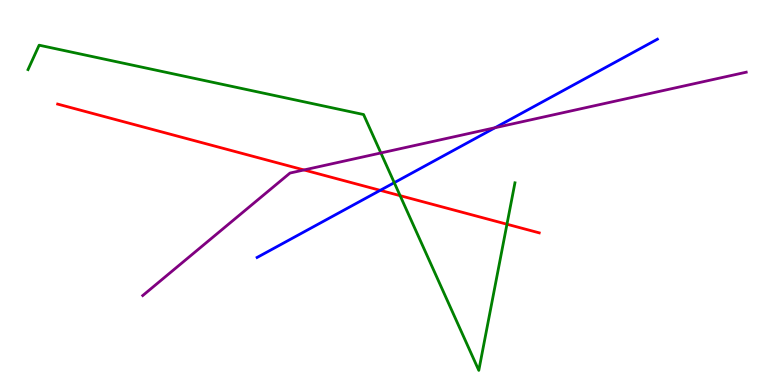[{'lines': ['blue', 'red'], 'intersections': [{'x': 4.91, 'y': 5.06}]}, {'lines': ['green', 'red'], 'intersections': [{'x': 5.16, 'y': 4.92}, {'x': 6.54, 'y': 4.18}]}, {'lines': ['purple', 'red'], 'intersections': [{'x': 3.92, 'y': 5.59}]}, {'lines': ['blue', 'green'], 'intersections': [{'x': 5.09, 'y': 5.26}]}, {'lines': ['blue', 'purple'], 'intersections': [{'x': 6.39, 'y': 6.68}]}, {'lines': ['green', 'purple'], 'intersections': [{'x': 4.91, 'y': 6.03}]}]